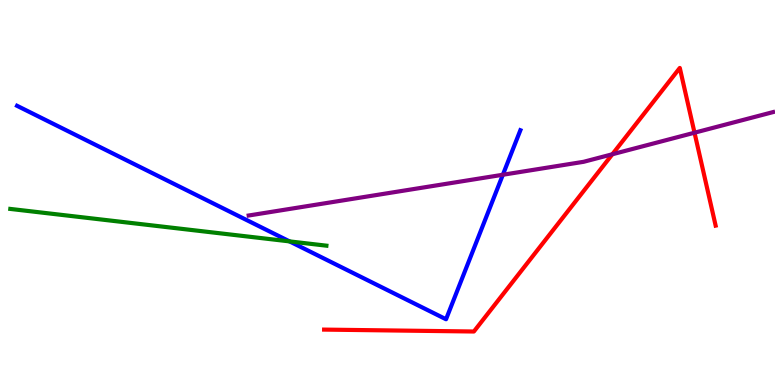[{'lines': ['blue', 'red'], 'intersections': []}, {'lines': ['green', 'red'], 'intersections': []}, {'lines': ['purple', 'red'], 'intersections': [{'x': 7.9, 'y': 5.99}, {'x': 8.96, 'y': 6.55}]}, {'lines': ['blue', 'green'], 'intersections': [{'x': 3.74, 'y': 3.73}]}, {'lines': ['blue', 'purple'], 'intersections': [{'x': 6.49, 'y': 5.46}]}, {'lines': ['green', 'purple'], 'intersections': []}]